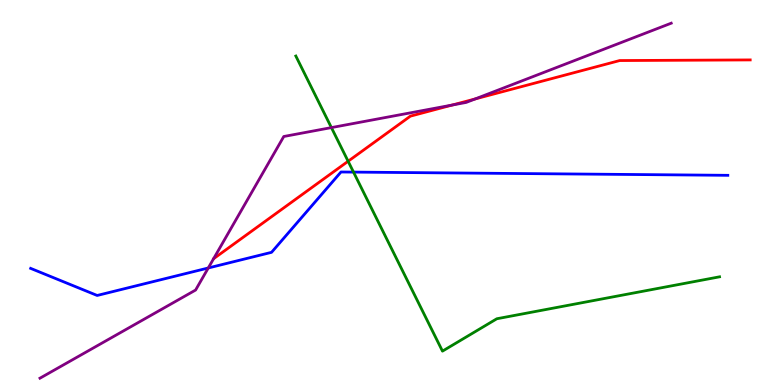[{'lines': ['blue', 'red'], 'intersections': []}, {'lines': ['green', 'red'], 'intersections': [{'x': 4.49, 'y': 5.81}]}, {'lines': ['purple', 'red'], 'intersections': [{'x': 5.84, 'y': 7.27}, {'x': 6.13, 'y': 7.43}]}, {'lines': ['blue', 'green'], 'intersections': [{'x': 4.56, 'y': 5.53}]}, {'lines': ['blue', 'purple'], 'intersections': [{'x': 2.69, 'y': 3.04}]}, {'lines': ['green', 'purple'], 'intersections': [{'x': 4.28, 'y': 6.69}]}]